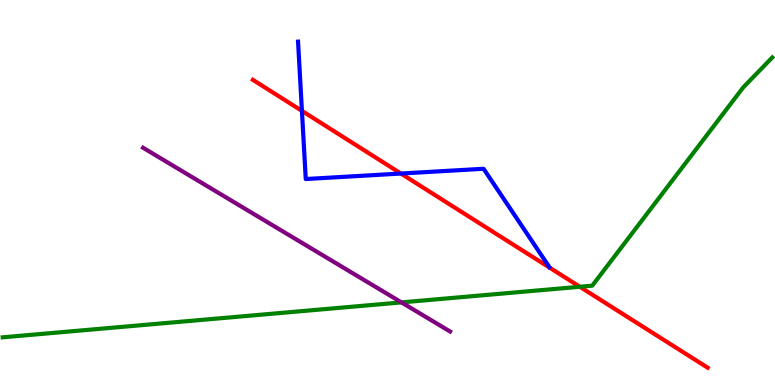[{'lines': ['blue', 'red'], 'intersections': [{'x': 3.9, 'y': 7.12}, {'x': 5.17, 'y': 5.49}]}, {'lines': ['green', 'red'], 'intersections': [{'x': 7.48, 'y': 2.55}]}, {'lines': ['purple', 'red'], 'intersections': []}, {'lines': ['blue', 'green'], 'intersections': []}, {'lines': ['blue', 'purple'], 'intersections': []}, {'lines': ['green', 'purple'], 'intersections': [{'x': 5.18, 'y': 2.15}]}]